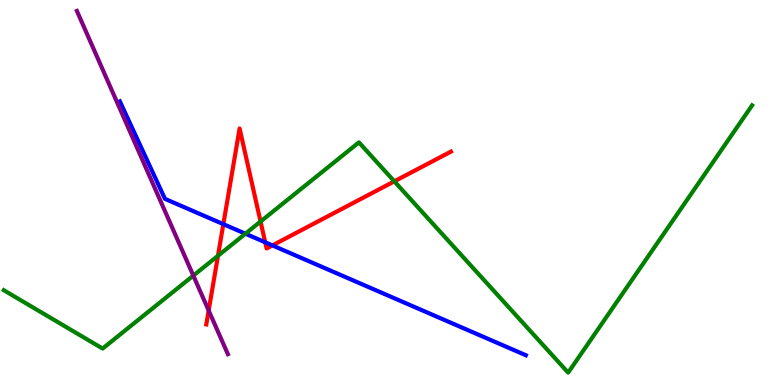[{'lines': ['blue', 'red'], 'intersections': [{'x': 2.88, 'y': 4.18}, {'x': 3.42, 'y': 3.71}, {'x': 3.51, 'y': 3.63}]}, {'lines': ['green', 'red'], 'intersections': [{'x': 2.81, 'y': 3.36}, {'x': 3.36, 'y': 4.25}, {'x': 5.09, 'y': 5.29}]}, {'lines': ['purple', 'red'], 'intersections': [{'x': 2.69, 'y': 1.94}]}, {'lines': ['blue', 'green'], 'intersections': [{'x': 3.17, 'y': 3.93}]}, {'lines': ['blue', 'purple'], 'intersections': []}, {'lines': ['green', 'purple'], 'intersections': [{'x': 2.49, 'y': 2.84}]}]